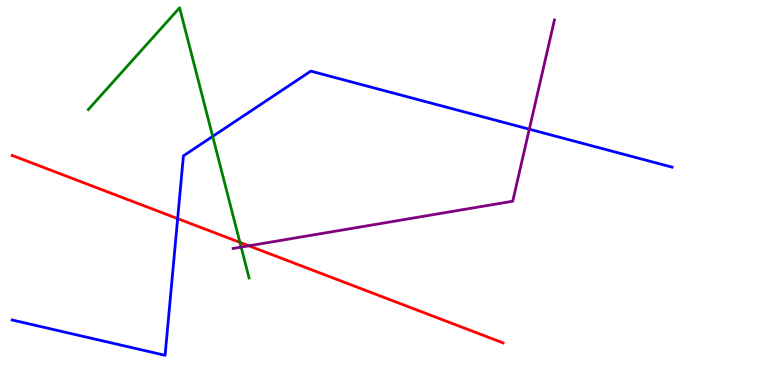[{'lines': ['blue', 'red'], 'intersections': [{'x': 2.29, 'y': 4.32}]}, {'lines': ['green', 'red'], 'intersections': [{'x': 3.1, 'y': 3.7}]}, {'lines': ['purple', 'red'], 'intersections': [{'x': 3.21, 'y': 3.62}]}, {'lines': ['blue', 'green'], 'intersections': [{'x': 2.74, 'y': 6.46}]}, {'lines': ['blue', 'purple'], 'intersections': [{'x': 6.83, 'y': 6.64}]}, {'lines': ['green', 'purple'], 'intersections': [{'x': 3.11, 'y': 3.58}]}]